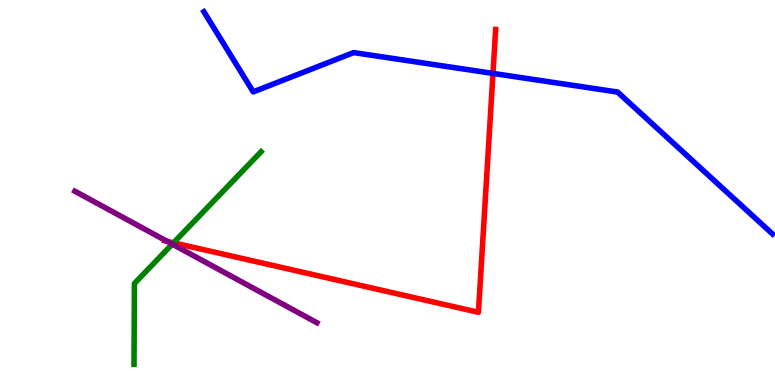[{'lines': ['blue', 'red'], 'intersections': [{'x': 6.36, 'y': 8.09}]}, {'lines': ['green', 'red'], 'intersections': [{'x': 2.24, 'y': 3.69}]}, {'lines': ['purple', 'red'], 'intersections': [{'x': 2.16, 'y': 3.73}]}, {'lines': ['blue', 'green'], 'intersections': []}, {'lines': ['blue', 'purple'], 'intersections': []}, {'lines': ['green', 'purple'], 'intersections': [{'x': 2.22, 'y': 3.66}]}]